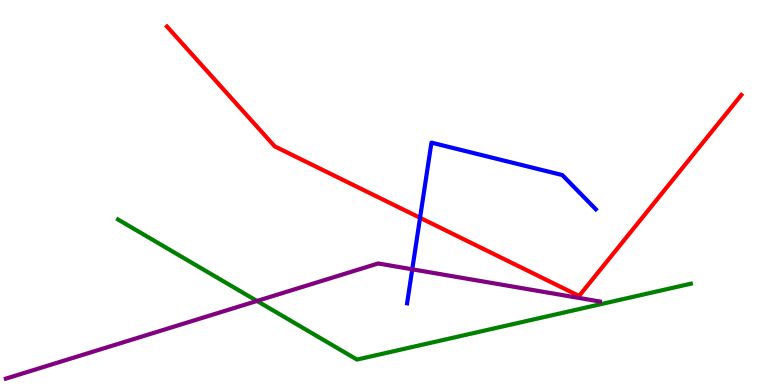[{'lines': ['blue', 'red'], 'intersections': [{'x': 5.42, 'y': 4.34}]}, {'lines': ['green', 'red'], 'intersections': []}, {'lines': ['purple', 'red'], 'intersections': []}, {'lines': ['blue', 'green'], 'intersections': []}, {'lines': ['blue', 'purple'], 'intersections': [{'x': 5.32, 'y': 3.0}]}, {'lines': ['green', 'purple'], 'intersections': [{'x': 3.32, 'y': 2.18}]}]